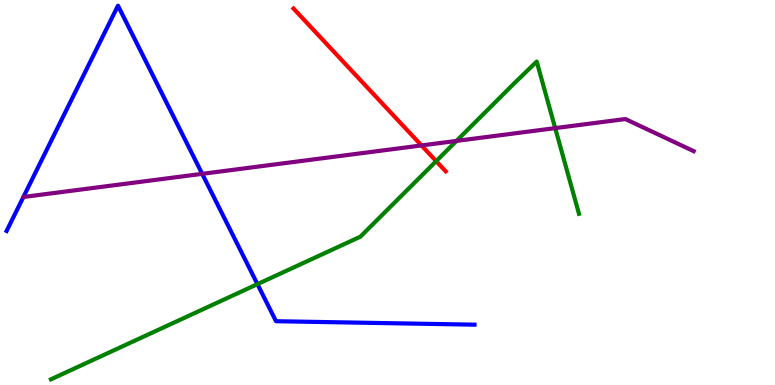[{'lines': ['blue', 'red'], 'intersections': []}, {'lines': ['green', 'red'], 'intersections': [{'x': 5.63, 'y': 5.81}]}, {'lines': ['purple', 'red'], 'intersections': [{'x': 5.44, 'y': 6.22}]}, {'lines': ['blue', 'green'], 'intersections': [{'x': 3.32, 'y': 2.62}]}, {'lines': ['blue', 'purple'], 'intersections': [{'x': 2.61, 'y': 5.48}]}, {'lines': ['green', 'purple'], 'intersections': [{'x': 5.89, 'y': 6.34}, {'x': 7.16, 'y': 6.67}]}]